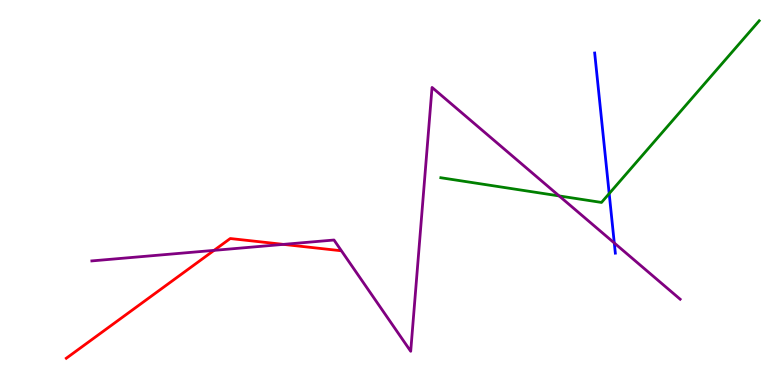[{'lines': ['blue', 'red'], 'intersections': []}, {'lines': ['green', 'red'], 'intersections': []}, {'lines': ['purple', 'red'], 'intersections': [{'x': 2.76, 'y': 3.5}, {'x': 3.66, 'y': 3.65}]}, {'lines': ['blue', 'green'], 'intersections': [{'x': 7.86, 'y': 4.97}]}, {'lines': ['blue', 'purple'], 'intersections': [{'x': 7.93, 'y': 3.69}]}, {'lines': ['green', 'purple'], 'intersections': [{'x': 7.21, 'y': 4.91}]}]